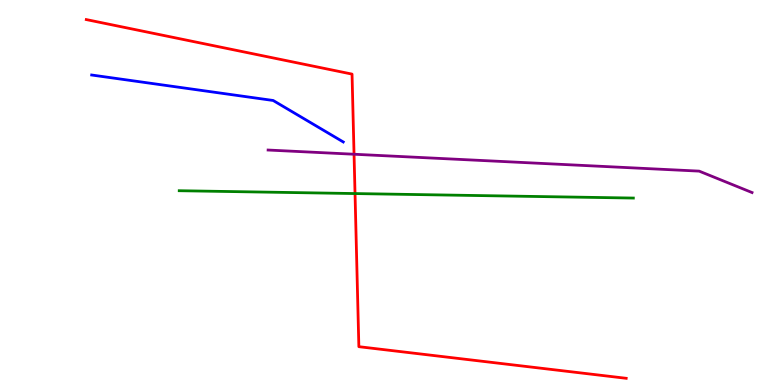[{'lines': ['blue', 'red'], 'intersections': []}, {'lines': ['green', 'red'], 'intersections': [{'x': 4.58, 'y': 4.97}]}, {'lines': ['purple', 'red'], 'intersections': [{'x': 4.57, 'y': 5.99}]}, {'lines': ['blue', 'green'], 'intersections': []}, {'lines': ['blue', 'purple'], 'intersections': []}, {'lines': ['green', 'purple'], 'intersections': []}]